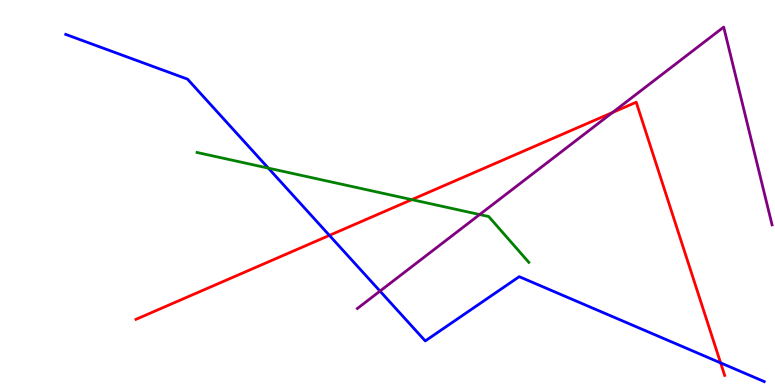[{'lines': ['blue', 'red'], 'intersections': [{'x': 4.25, 'y': 3.89}, {'x': 9.3, 'y': 0.575}]}, {'lines': ['green', 'red'], 'intersections': [{'x': 5.31, 'y': 4.81}]}, {'lines': ['purple', 'red'], 'intersections': [{'x': 7.9, 'y': 7.08}]}, {'lines': ['blue', 'green'], 'intersections': [{'x': 3.46, 'y': 5.63}]}, {'lines': ['blue', 'purple'], 'intersections': [{'x': 4.9, 'y': 2.44}]}, {'lines': ['green', 'purple'], 'intersections': [{'x': 6.19, 'y': 4.43}]}]